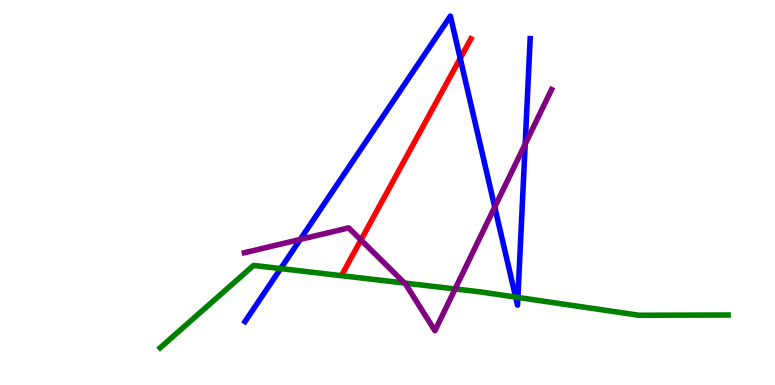[{'lines': ['blue', 'red'], 'intersections': [{'x': 5.94, 'y': 8.48}]}, {'lines': ['green', 'red'], 'intersections': []}, {'lines': ['purple', 'red'], 'intersections': [{'x': 4.66, 'y': 3.77}]}, {'lines': ['blue', 'green'], 'intersections': [{'x': 3.62, 'y': 3.02}, {'x': 6.65, 'y': 2.28}, {'x': 6.68, 'y': 2.27}]}, {'lines': ['blue', 'purple'], 'intersections': [{'x': 3.87, 'y': 3.78}, {'x': 6.38, 'y': 4.62}, {'x': 6.78, 'y': 6.26}]}, {'lines': ['green', 'purple'], 'intersections': [{'x': 5.22, 'y': 2.65}, {'x': 5.87, 'y': 2.49}]}]